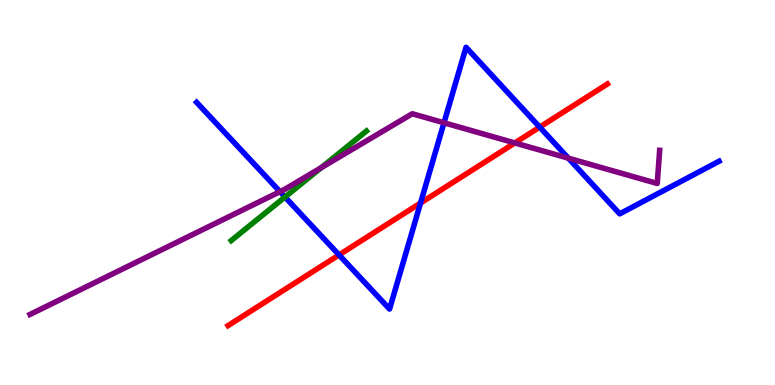[{'lines': ['blue', 'red'], 'intersections': [{'x': 4.37, 'y': 3.38}, {'x': 5.43, 'y': 4.73}, {'x': 6.96, 'y': 6.7}]}, {'lines': ['green', 'red'], 'intersections': []}, {'lines': ['purple', 'red'], 'intersections': [{'x': 6.64, 'y': 6.29}]}, {'lines': ['blue', 'green'], 'intersections': [{'x': 3.68, 'y': 4.88}]}, {'lines': ['blue', 'purple'], 'intersections': [{'x': 3.61, 'y': 5.02}, {'x': 5.73, 'y': 6.81}, {'x': 7.33, 'y': 5.89}]}, {'lines': ['green', 'purple'], 'intersections': [{'x': 4.14, 'y': 5.64}]}]